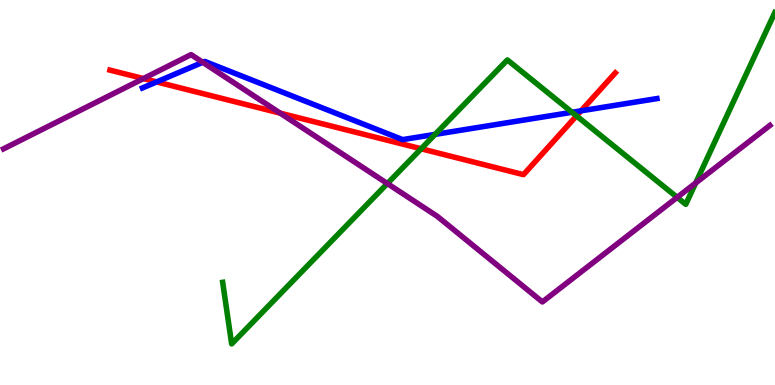[{'lines': ['blue', 'red'], 'intersections': [{'x': 2.02, 'y': 7.87}, {'x': 7.5, 'y': 7.12}]}, {'lines': ['green', 'red'], 'intersections': [{'x': 5.43, 'y': 6.14}, {'x': 7.44, 'y': 6.99}]}, {'lines': ['purple', 'red'], 'intersections': [{'x': 1.85, 'y': 7.96}, {'x': 3.62, 'y': 7.06}]}, {'lines': ['blue', 'green'], 'intersections': [{'x': 5.61, 'y': 6.51}, {'x': 7.38, 'y': 7.08}]}, {'lines': ['blue', 'purple'], 'intersections': [{'x': 2.62, 'y': 8.38}]}, {'lines': ['green', 'purple'], 'intersections': [{'x': 5.0, 'y': 5.23}, {'x': 8.74, 'y': 4.87}, {'x': 8.98, 'y': 5.25}]}]